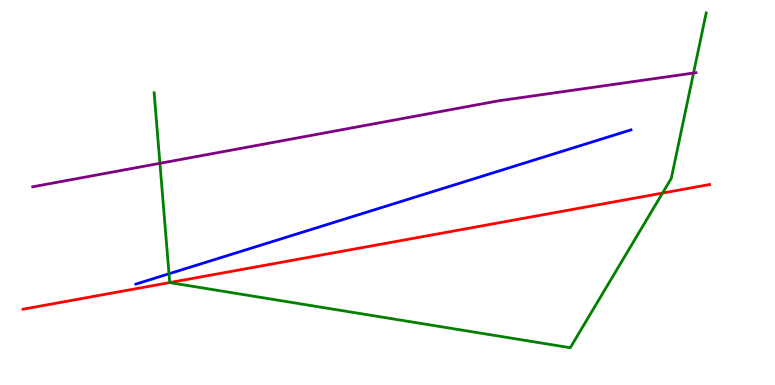[{'lines': ['blue', 'red'], 'intersections': []}, {'lines': ['green', 'red'], 'intersections': [{'x': 2.19, 'y': 2.66}, {'x': 8.55, 'y': 4.99}]}, {'lines': ['purple', 'red'], 'intersections': []}, {'lines': ['blue', 'green'], 'intersections': [{'x': 2.18, 'y': 2.89}]}, {'lines': ['blue', 'purple'], 'intersections': []}, {'lines': ['green', 'purple'], 'intersections': [{'x': 2.06, 'y': 5.76}, {'x': 8.95, 'y': 8.1}]}]